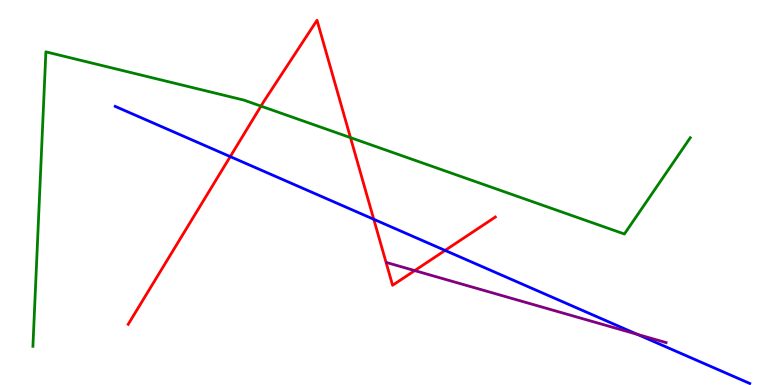[{'lines': ['blue', 'red'], 'intersections': [{'x': 2.97, 'y': 5.93}, {'x': 4.82, 'y': 4.3}, {'x': 5.74, 'y': 3.5}]}, {'lines': ['green', 'red'], 'intersections': [{'x': 3.37, 'y': 7.24}, {'x': 4.52, 'y': 6.43}]}, {'lines': ['purple', 'red'], 'intersections': [{'x': 5.35, 'y': 2.97}]}, {'lines': ['blue', 'green'], 'intersections': []}, {'lines': ['blue', 'purple'], 'intersections': [{'x': 8.22, 'y': 1.32}]}, {'lines': ['green', 'purple'], 'intersections': []}]